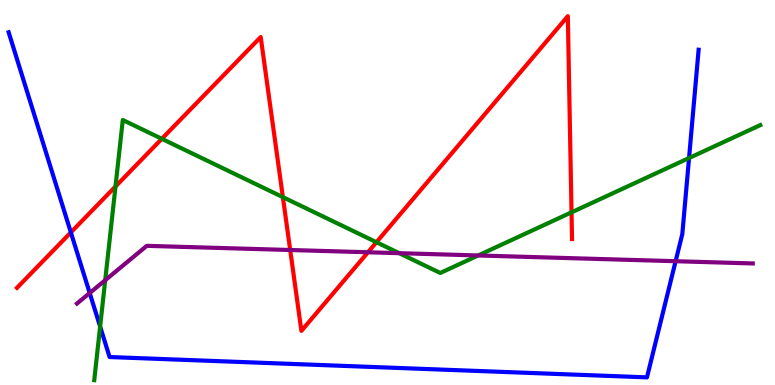[{'lines': ['blue', 'red'], 'intersections': [{'x': 0.914, 'y': 3.96}]}, {'lines': ['green', 'red'], 'intersections': [{'x': 1.49, 'y': 5.16}, {'x': 2.09, 'y': 6.39}, {'x': 3.65, 'y': 4.88}, {'x': 4.86, 'y': 3.71}, {'x': 7.37, 'y': 4.49}]}, {'lines': ['purple', 'red'], 'intersections': [{'x': 3.74, 'y': 3.51}, {'x': 4.75, 'y': 3.45}]}, {'lines': ['blue', 'green'], 'intersections': [{'x': 1.29, 'y': 1.52}, {'x': 8.89, 'y': 5.9}]}, {'lines': ['blue', 'purple'], 'intersections': [{'x': 1.16, 'y': 2.39}, {'x': 8.72, 'y': 3.22}]}, {'lines': ['green', 'purple'], 'intersections': [{'x': 1.36, 'y': 2.72}, {'x': 5.15, 'y': 3.42}, {'x': 6.17, 'y': 3.36}]}]